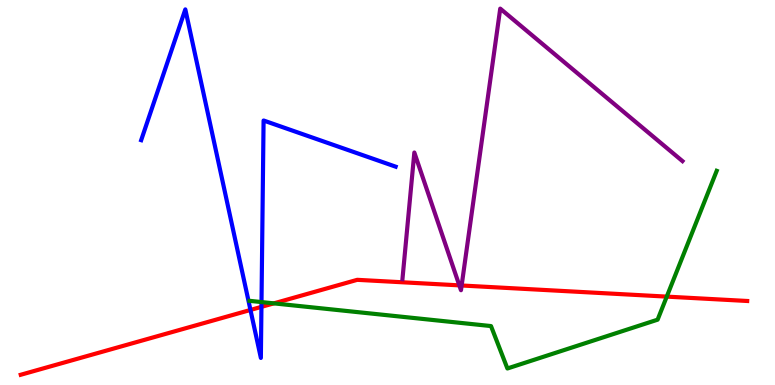[{'lines': ['blue', 'red'], 'intersections': [{'x': 3.23, 'y': 1.95}, {'x': 3.37, 'y': 2.03}]}, {'lines': ['green', 'red'], 'intersections': [{'x': 3.53, 'y': 2.12}, {'x': 8.6, 'y': 2.3}]}, {'lines': ['purple', 'red'], 'intersections': [{'x': 5.93, 'y': 2.59}, {'x': 5.96, 'y': 2.58}]}, {'lines': ['blue', 'green'], 'intersections': [{'x': 3.37, 'y': 2.15}]}, {'lines': ['blue', 'purple'], 'intersections': []}, {'lines': ['green', 'purple'], 'intersections': []}]